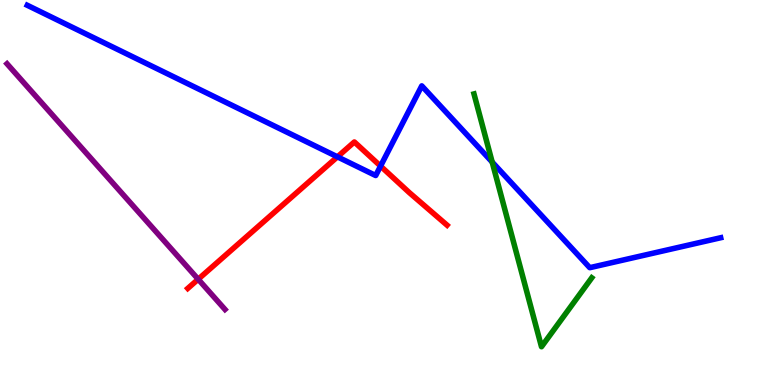[{'lines': ['blue', 'red'], 'intersections': [{'x': 4.35, 'y': 5.93}, {'x': 4.91, 'y': 5.69}]}, {'lines': ['green', 'red'], 'intersections': []}, {'lines': ['purple', 'red'], 'intersections': [{'x': 2.56, 'y': 2.75}]}, {'lines': ['blue', 'green'], 'intersections': [{'x': 6.35, 'y': 5.79}]}, {'lines': ['blue', 'purple'], 'intersections': []}, {'lines': ['green', 'purple'], 'intersections': []}]